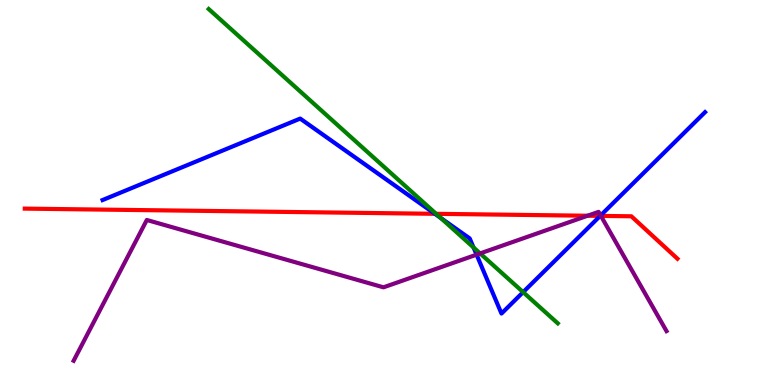[{'lines': ['blue', 'red'], 'intersections': [{'x': 5.61, 'y': 4.45}, {'x': 7.74, 'y': 4.39}]}, {'lines': ['green', 'red'], 'intersections': [{'x': 5.63, 'y': 4.45}]}, {'lines': ['purple', 'red'], 'intersections': [{'x': 7.58, 'y': 4.4}, {'x': 7.75, 'y': 4.39}]}, {'lines': ['blue', 'green'], 'intersections': [{'x': 5.69, 'y': 4.34}, {'x': 6.11, 'y': 3.57}, {'x': 6.75, 'y': 2.41}]}, {'lines': ['blue', 'purple'], 'intersections': [{'x': 6.15, 'y': 3.39}, {'x': 7.75, 'y': 4.4}]}, {'lines': ['green', 'purple'], 'intersections': [{'x': 6.2, 'y': 3.42}]}]